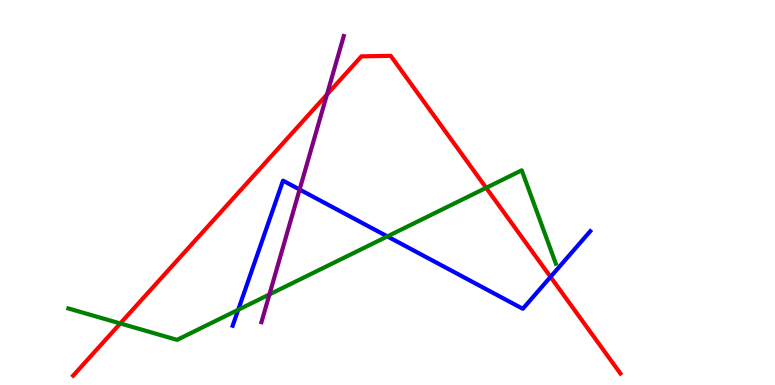[{'lines': ['blue', 'red'], 'intersections': [{'x': 7.1, 'y': 2.81}]}, {'lines': ['green', 'red'], 'intersections': [{'x': 1.55, 'y': 1.6}, {'x': 6.27, 'y': 5.12}]}, {'lines': ['purple', 'red'], 'intersections': [{'x': 4.22, 'y': 7.54}]}, {'lines': ['blue', 'green'], 'intersections': [{'x': 3.07, 'y': 1.95}, {'x': 5.0, 'y': 3.86}]}, {'lines': ['blue', 'purple'], 'intersections': [{'x': 3.87, 'y': 5.08}]}, {'lines': ['green', 'purple'], 'intersections': [{'x': 3.48, 'y': 2.35}]}]